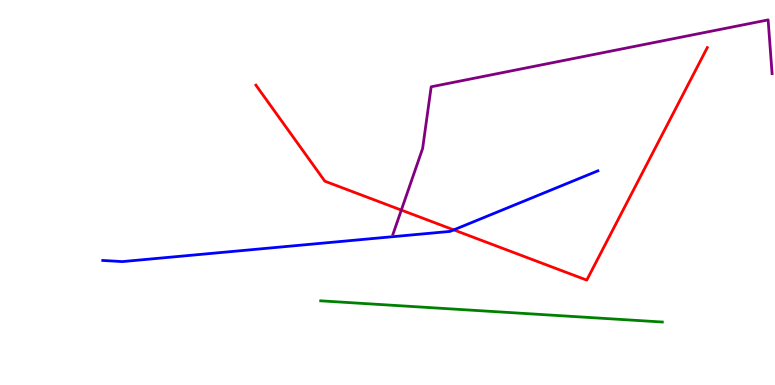[{'lines': ['blue', 'red'], 'intersections': [{'x': 5.85, 'y': 4.03}]}, {'lines': ['green', 'red'], 'intersections': []}, {'lines': ['purple', 'red'], 'intersections': [{'x': 5.18, 'y': 4.54}]}, {'lines': ['blue', 'green'], 'intersections': []}, {'lines': ['blue', 'purple'], 'intersections': []}, {'lines': ['green', 'purple'], 'intersections': []}]